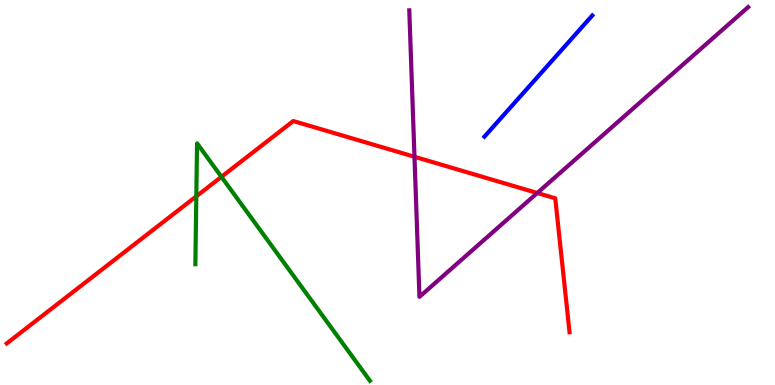[{'lines': ['blue', 'red'], 'intersections': []}, {'lines': ['green', 'red'], 'intersections': [{'x': 2.53, 'y': 4.9}, {'x': 2.86, 'y': 5.41}]}, {'lines': ['purple', 'red'], 'intersections': [{'x': 5.35, 'y': 5.93}, {'x': 6.93, 'y': 4.99}]}, {'lines': ['blue', 'green'], 'intersections': []}, {'lines': ['blue', 'purple'], 'intersections': []}, {'lines': ['green', 'purple'], 'intersections': []}]